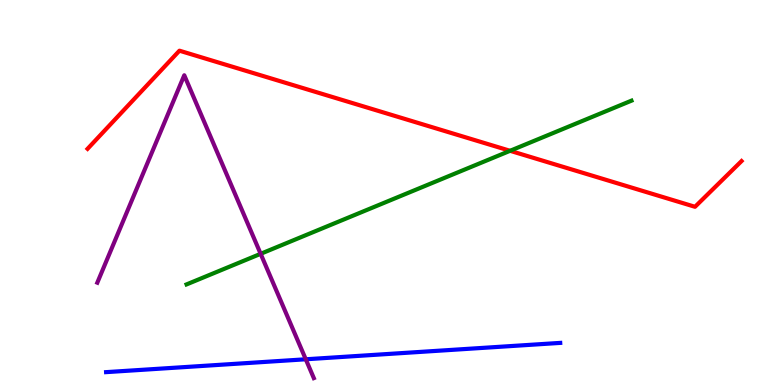[{'lines': ['blue', 'red'], 'intersections': []}, {'lines': ['green', 'red'], 'intersections': [{'x': 6.58, 'y': 6.08}]}, {'lines': ['purple', 'red'], 'intersections': []}, {'lines': ['blue', 'green'], 'intersections': []}, {'lines': ['blue', 'purple'], 'intersections': [{'x': 3.95, 'y': 0.668}]}, {'lines': ['green', 'purple'], 'intersections': [{'x': 3.36, 'y': 3.41}]}]